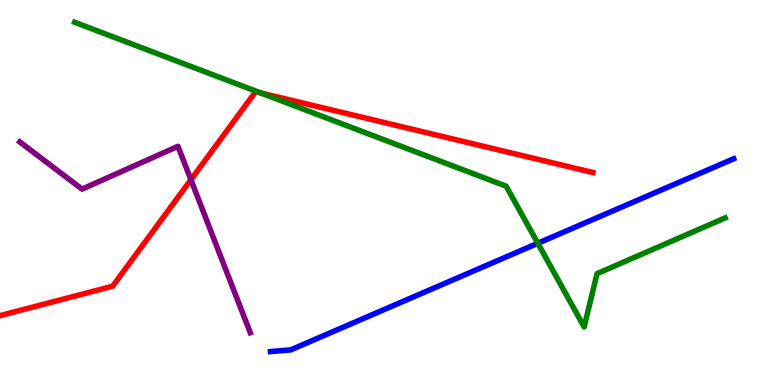[{'lines': ['blue', 'red'], 'intersections': []}, {'lines': ['green', 'red'], 'intersections': [{'x': 3.36, 'y': 7.59}]}, {'lines': ['purple', 'red'], 'intersections': [{'x': 2.46, 'y': 5.33}]}, {'lines': ['blue', 'green'], 'intersections': [{'x': 6.94, 'y': 3.68}]}, {'lines': ['blue', 'purple'], 'intersections': []}, {'lines': ['green', 'purple'], 'intersections': []}]